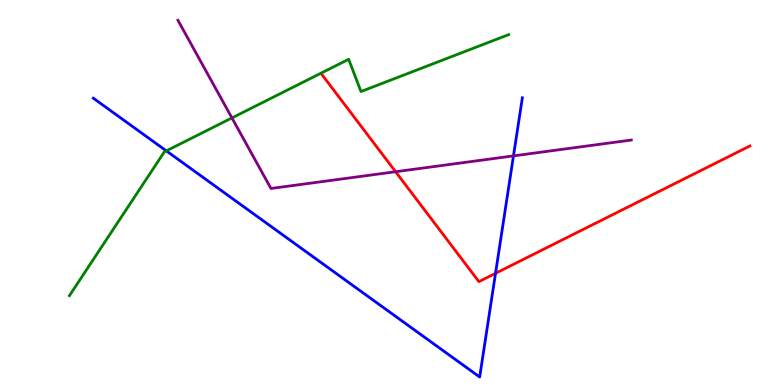[{'lines': ['blue', 'red'], 'intersections': [{'x': 6.39, 'y': 2.9}]}, {'lines': ['green', 'red'], 'intersections': []}, {'lines': ['purple', 'red'], 'intersections': [{'x': 5.1, 'y': 5.54}]}, {'lines': ['blue', 'green'], 'intersections': [{'x': 2.15, 'y': 6.08}]}, {'lines': ['blue', 'purple'], 'intersections': [{'x': 6.63, 'y': 5.95}]}, {'lines': ['green', 'purple'], 'intersections': [{'x': 2.99, 'y': 6.94}]}]